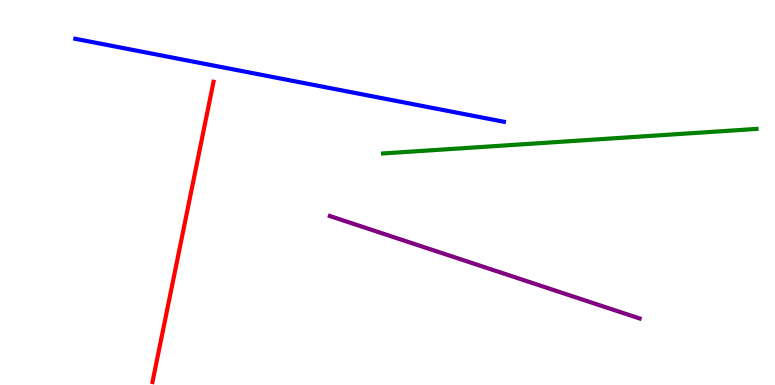[{'lines': ['blue', 'red'], 'intersections': []}, {'lines': ['green', 'red'], 'intersections': []}, {'lines': ['purple', 'red'], 'intersections': []}, {'lines': ['blue', 'green'], 'intersections': []}, {'lines': ['blue', 'purple'], 'intersections': []}, {'lines': ['green', 'purple'], 'intersections': []}]